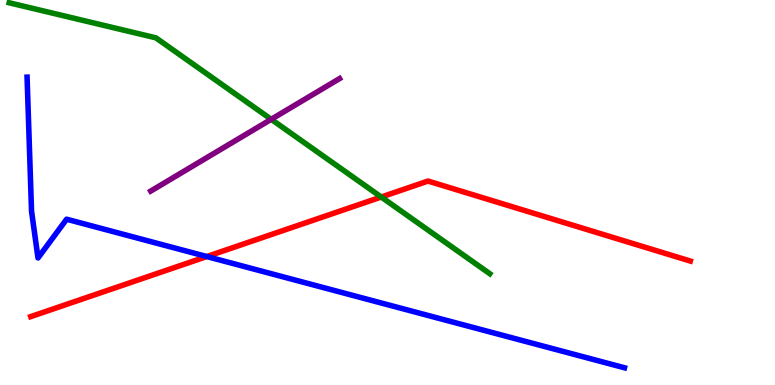[{'lines': ['blue', 'red'], 'intersections': [{'x': 2.67, 'y': 3.34}]}, {'lines': ['green', 'red'], 'intersections': [{'x': 4.92, 'y': 4.88}]}, {'lines': ['purple', 'red'], 'intersections': []}, {'lines': ['blue', 'green'], 'intersections': []}, {'lines': ['blue', 'purple'], 'intersections': []}, {'lines': ['green', 'purple'], 'intersections': [{'x': 3.5, 'y': 6.9}]}]